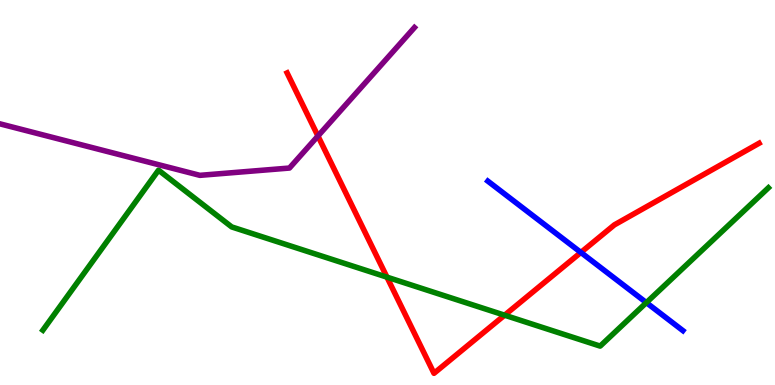[{'lines': ['blue', 'red'], 'intersections': [{'x': 7.5, 'y': 3.44}]}, {'lines': ['green', 'red'], 'intersections': [{'x': 4.99, 'y': 2.8}, {'x': 6.51, 'y': 1.81}]}, {'lines': ['purple', 'red'], 'intersections': [{'x': 4.1, 'y': 6.47}]}, {'lines': ['blue', 'green'], 'intersections': [{'x': 8.34, 'y': 2.14}]}, {'lines': ['blue', 'purple'], 'intersections': []}, {'lines': ['green', 'purple'], 'intersections': []}]